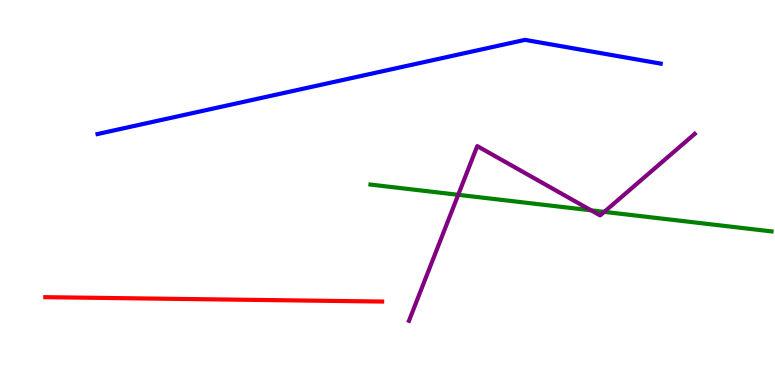[{'lines': ['blue', 'red'], 'intersections': []}, {'lines': ['green', 'red'], 'intersections': []}, {'lines': ['purple', 'red'], 'intersections': []}, {'lines': ['blue', 'green'], 'intersections': []}, {'lines': ['blue', 'purple'], 'intersections': []}, {'lines': ['green', 'purple'], 'intersections': [{'x': 5.91, 'y': 4.94}, {'x': 7.63, 'y': 4.54}, {'x': 7.8, 'y': 4.5}]}]